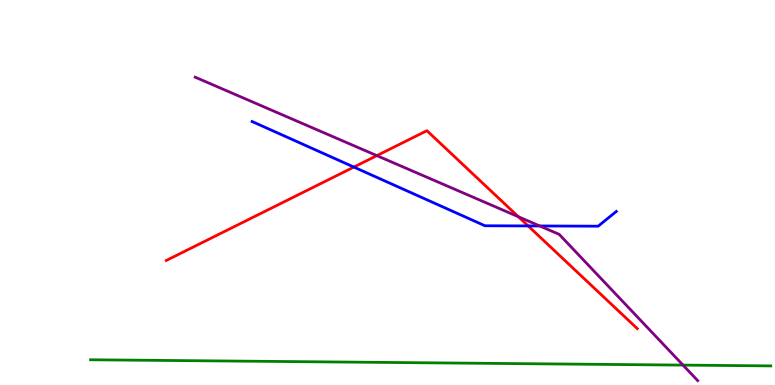[{'lines': ['blue', 'red'], 'intersections': [{'x': 4.57, 'y': 5.66}, {'x': 6.81, 'y': 4.13}]}, {'lines': ['green', 'red'], 'intersections': []}, {'lines': ['purple', 'red'], 'intersections': [{'x': 4.86, 'y': 5.96}, {'x': 6.69, 'y': 4.37}]}, {'lines': ['blue', 'green'], 'intersections': []}, {'lines': ['blue', 'purple'], 'intersections': [{'x': 6.96, 'y': 4.13}]}, {'lines': ['green', 'purple'], 'intersections': [{'x': 8.81, 'y': 0.517}]}]